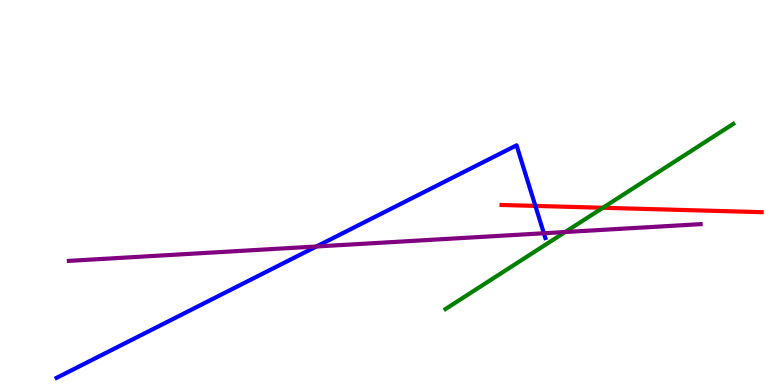[{'lines': ['blue', 'red'], 'intersections': [{'x': 6.91, 'y': 4.65}]}, {'lines': ['green', 'red'], 'intersections': [{'x': 7.78, 'y': 4.6}]}, {'lines': ['purple', 'red'], 'intersections': []}, {'lines': ['blue', 'green'], 'intersections': []}, {'lines': ['blue', 'purple'], 'intersections': [{'x': 4.08, 'y': 3.6}, {'x': 7.02, 'y': 3.94}]}, {'lines': ['green', 'purple'], 'intersections': [{'x': 7.29, 'y': 3.97}]}]